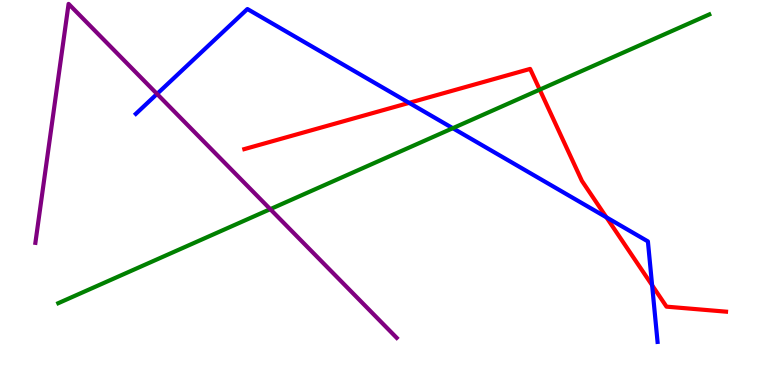[{'lines': ['blue', 'red'], 'intersections': [{'x': 5.28, 'y': 7.33}, {'x': 7.82, 'y': 4.35}, {'x': 8.41, 'y': 2.59}]}, {'lines': ['green', 'red'], 'intersections': [{'x': 6.96, 'y': 7.67}]}, {'lines': ['purple', 'red'], 'intersections': []}, {'lines': ['blue', 'green'], 'intersections': [{'x': 5.84, 'y': 6.67}]}, {'lines': ['blue', 'purple'], 'intersections': [{'x': 2.03, 'y': 7.56}]}, {'lines': ['green', 'purple'], 'intersections': [{'x': 3.49, 'y': 4.57}]}]